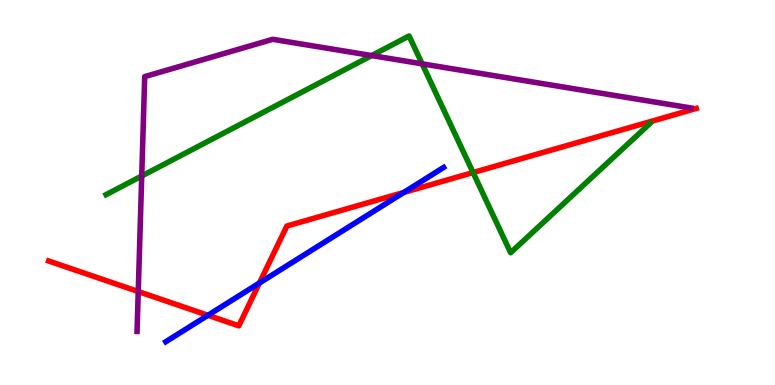[{'lines': ['blue', 'red'], 'intersections': [{'x': 2.68, 'y': 1.81}, {'x': 3.35, 'y': 2.65}, {'x': 5.21, 'y': 5.0}]}, {'lines': ['green', 'red'], 'intersections': [{'x': 6.1, 'y': 5.52}]}, {'lines': ['purple', 'red'], 'intersections': [{'x': 1.78, 'y': 2.43}]}, {'lines': ['blue', 'green'], 'intersections': []}, {'lines': ['blue', 'purple'], 'intersections': []}, {'lines': ['green', 'purple'], 'intersections': [{'x': 1.83, 'y': 5.43}, {'x': 4.8, 'y': 8.56}, {'x': 5.45, 'y': 8.34}]}]